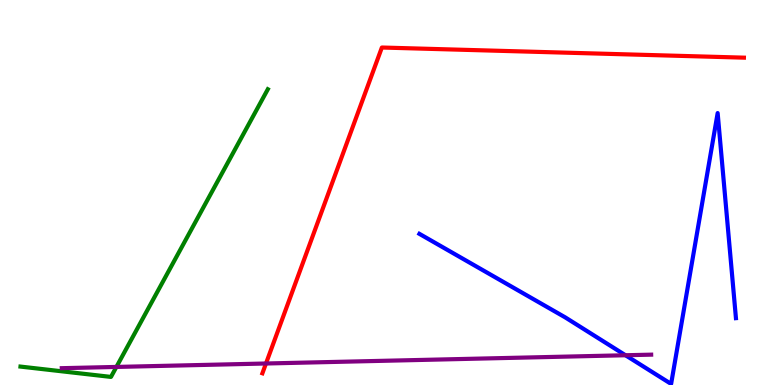[{'lines': ['blue', 'red'], 'intersections': []}, {'lines': ['green', 'red'], 'intersections': []}, {'lines': ['purple', 'red'], 'intersections': [{'x': 3.43, 'y': 0.558}]}, {'lines': ['blue', 'green'], 'intersections': []}, {'lines': ['blue', 'purple'], 'intersections': [{'x': 8.07, 'y': 0.773}]}, {'lines': ['green', 'purple'], 'intersections': [{'x': 1.5, 'y': 0.469}]}]